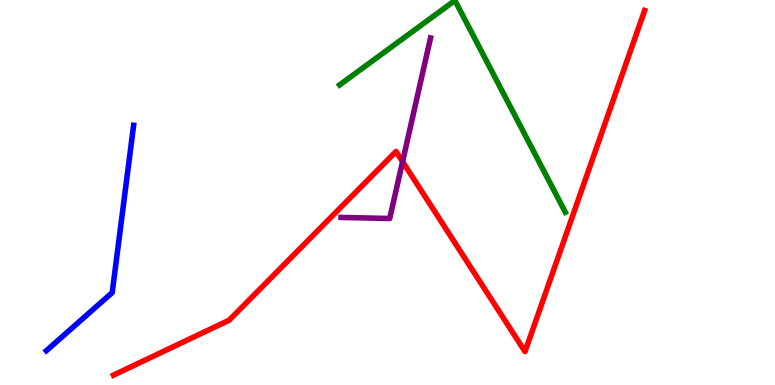[{'lines': ['blue', 'red'], 'intersections': []}, {'lines': ['green', 'red'], 'intersections': []}, {'lines': ['purple', 'red'], 'intersections': [{'x': 5.19, 'y': 5.8}]}, {'lines': ['blue', 'green'], 'intersections': []}, {'lines': ['blue', 'purple'], 'intersections': []}, {'lines': ['green', 'purple'], 'intersections': []}]